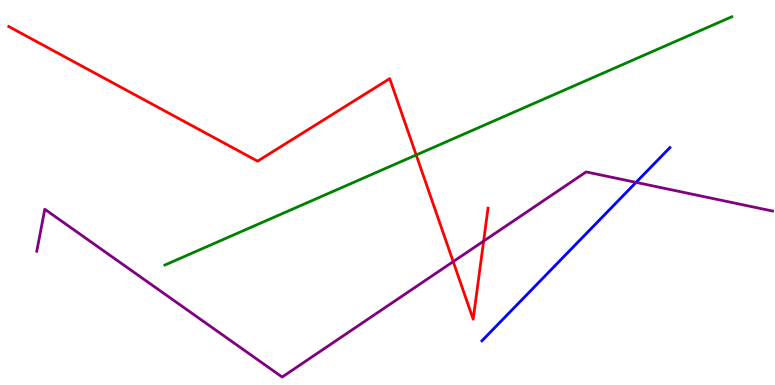[{'lines': ['blue', 'red'], 'intersections': []}, {'lines': ['green', 'red'], 'intersections': [{'x': 5.37, 'y': 5.97}]}, {'lines': ['purple', 'red'], 'intersections': [{'x': 5.85, 'y': 3.2}, {'x': 6.24, 'y': 3.74}]}, {'lines': ['blue', 'green'], 'intersections': []}, {'lines': ['blue', 'purple'], 'intersections': [{'x': 8.21, 'y': 5.26}]}, {'lines': ['green', 'purple'], 'intersections': []}]